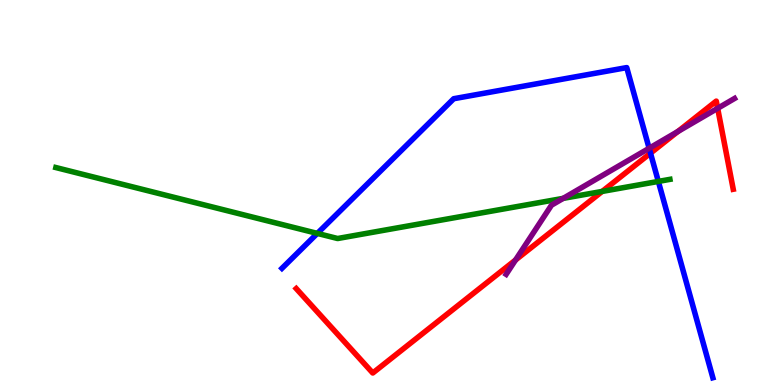[{'lines': ['blue', 'red'], 'intersections': [{'x': 8.39, 'y': 6.02}]}, {'lines': ['green', 'red'], 'intersections': [{'x': 7.77, 'y': 5.03}]}, {'lines': ['purple', 'red'], 'intersections': [{'x': 6.65, 'y': 3.25}, {'x': 8.75, 'y': 6.58}, {'x': 9.26, 'y': 7.19}]}, {'lines': ['blue', 'green'], 'intersections': [{'x': 4.09, 'y': 3.94}, {'x': 8.49, 'y': 5.29}]}, {'lines': ['blue', 'purple'], 'intersections': [{'x': 8.38, 'y': 6.15}]}, {'lines': ['green', 'purple'], 'intersections': [{'x': 7.27, 'y': 4.85}]}]